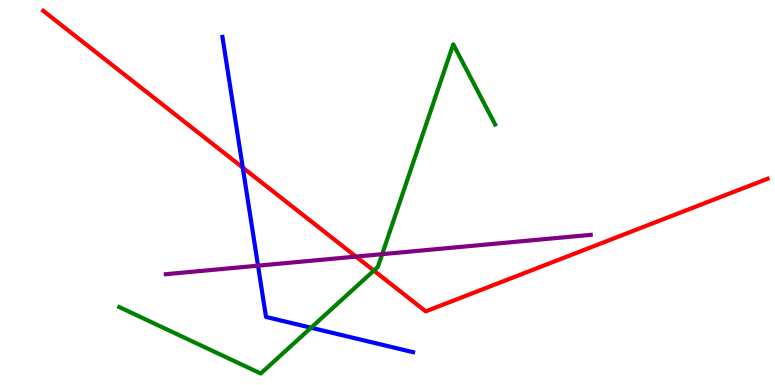[{'lines': ['blue', 'red'], 'intersections': [{'x': 3.13, 'y': 5.65}]}, {'lines': ['green', 'red'], 'intersections': [{'x': 4.82, 'y': 2.97}]}, {'lines': ['purple', 'red'], 'intersections': [{'x': 4.59, 'y': 3.34}]}, {'lines': ['blue', 'green'], 'intersections': [{'x': 4.01, 'y': 1.49}]}, {'lines': ['blue', 'purple'], 'intersections': [{'x': 3.33, 'y': 3.1}]}, {'lines': ['green', 'purple'], 'intersections': [{'x': 4.93, 'y': 3.4}]}]